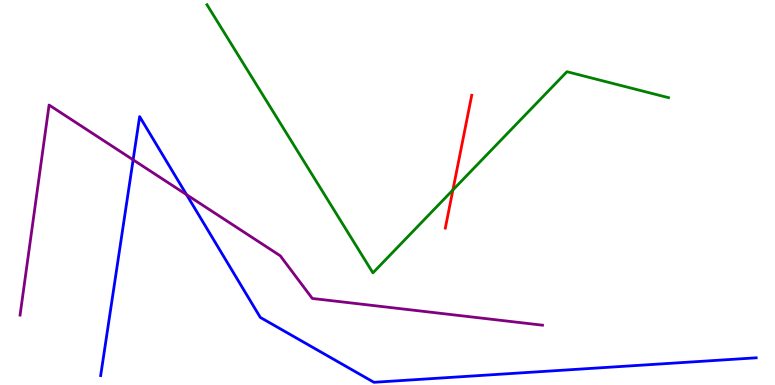[{'lines': ['blue', 'red'], 'intersections': []}, {'lines': ['green', 'red'], 'intersections': [{'x': 5.84, 'y': 5.07}]}, {'lines': ['purple', 'red'], 'intersections': []}, {'lines': ['blue', 'green'], 'intersections': []}, {'lines': ['blue', 'purple'], 'intersections': [{'x': 1.72, 'y': 5.85}, {'x': 2.41, 'y': 4.94}]}, {'lines': ['green', 'purple'], 'intersections': []}]